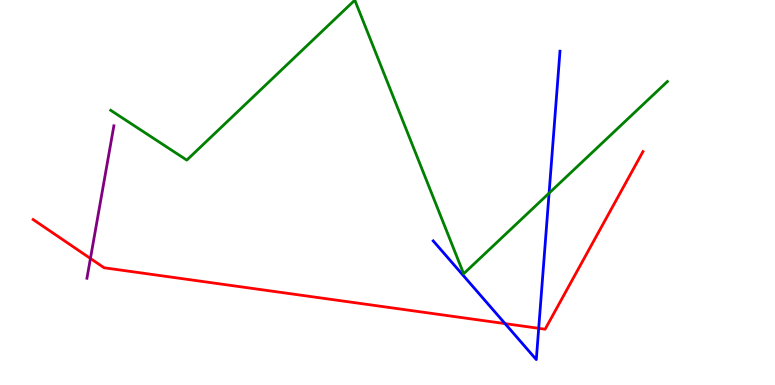[{'lines': ['blue', 'red'], 'intersections': [{'x': 6.52, 'y': 1.59}, {'x': 6.95, 'y': 1.47}]}, {'lines': ['green', 'red'], 'intersections': []}, {'lines': ['purple', 'red'], 'intersections': [{'x': 1.17, 'y': 3.29}]}, {'lines': ['blue', 'green'], 'intersections': [{'x': 7.08, 'y': 4.98}]}, {'lines': ['blue', 'purple'], 'intersections': []}, {'lines': ['green', 'purple'], 'intersections': []}]